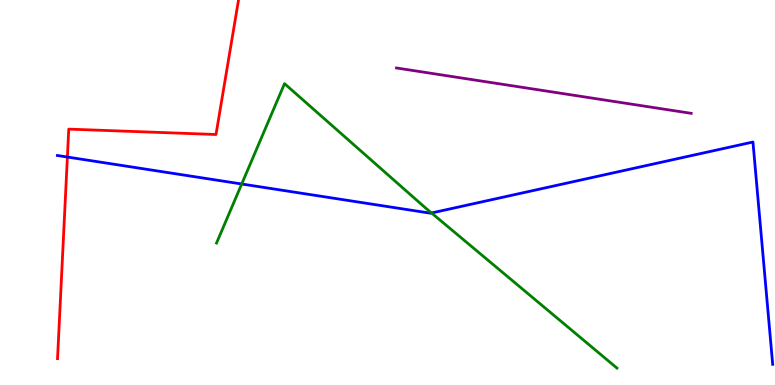[{'lines': ['blue', 'red'], 'intersections': [{'x': 0.87, 'y': 5.92}]}, {'lines': ['green', 'red'], 'intersections': []}, {'lines': ['purple', 'red'], 'intersections': []}, {'lines': ['blue', 'green'], 'intersections': [{'x': 3.12, 'y': 5.22}, {'x': 5.57, 'y': 4.47}]}, {'lines': ['blue', 'purple'], 'intersections': []}, {'lines': ['green', 'purple'], 'intersections': []}]